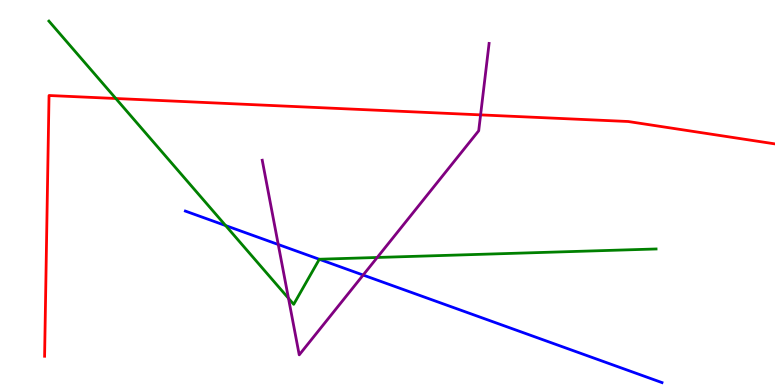[{'lines': ['blue', 'red'], 'intersections': []}, {'lines': ['green', 'red'], 'intersections': [{'x': 1.49, 'y': 7.44}]}, {'lines': ['purple', 'red'], 'intersections': [{'x': 6.2, 'y': 7.02}]}, {'lines': ['blue', 'green'], 'intersections': [{'x': 2.91, 'y': 4.14}, {'x': 4.12, 'y': 3.27}]}, {'lines': ['blue', 'purple'], 'intersections': [{'x': 3.59, 'y': 3.65}, {'x': 4.69, 'y': 2.86}]}, {'lines': ['green', 'purple'], 'intersections': [{'x': 3.72, 'y': 2.25}, {'x': 4.87, 'y': 3.31}]}]